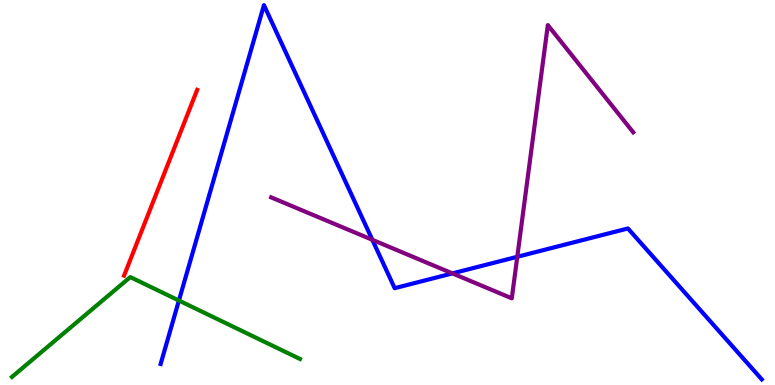[{'lines': ['blue', 'red'], 'intersections': []}, {'lines': ['green', 'red'], 'intersections': []}, {'lines': ['purple', 'red'], 'intersections': []}, {'lines': ['blue', 'green'], 'intersections': [{'x': 2.31, 'y': 2.19}]}, {'lines': ['blue', 'purple'], 'intersections': [{'x': 4.8, 'y': 3.77}, {'x': 5.84, 'y': 2.9}, {'x': 6.67, 'y': 3.33}]}, {'lines': ['green', 'purple'], 'intersections': []}]